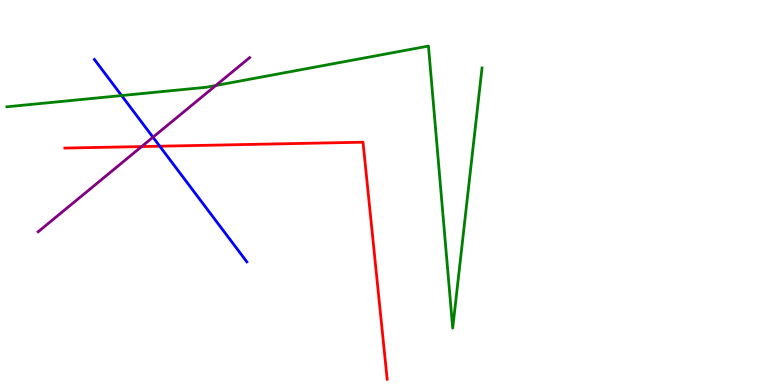[{'lines': ['blue', 'red'], 'intersections': [{'x': 2.06, 'y': 6.2}]}, {'lines': ['green', 'red'], 'intersections': []}, {'lines': ['purple', 'red'], 'intersections': [{'x': 1.83, 'y': 6.19}]}, {'lines': ['blue', 'green'], 'intersections': [{'x': 1.57, 'y': 7.52}]}, {'lines': ['blue', 'purple'], 'intersections': [{'x': 1.97, 'y': 6.44}]}, {'lines': ['green', 'purple'], 'intersections': [{'x': 2.78, 'y': 7.78}]}]